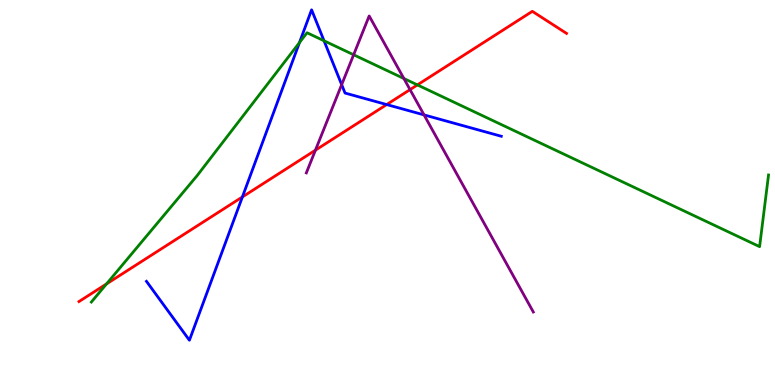[{'lines': ['blue', 'red'], 'intersections': [{'x': 3.13, 'y': 4.88}, {'x': 4.99, 'y': 7.28}]}, {'lines': ['green', 'red'], 'intersections': [{'x': 1.37, 'y': 2.63}, {'x': 5.39, 'y': 7.79}]}, {'lines': ['purple', 'red'], 'intersections': [{'x': 4.07, 'y': 6.1}, {'x': 5.29, 'y': 7.67}]}, {'lines': ['blue', 'green'], 'intersections': [{'x': 3.86, 'y': 8.89}, {'x': 4.18, 'y': 8.94}]}, {'lines': ['blue', 'purple'], 'intersections': [{'x': 4.41, 'y': 7.8}, {'x': 5.47, 'y': 7.02}]}, {'lines': ['green', 'purple'], 'intersections': [{'x': 4.56, 'y': 8.58}, {'x': 5.21, 'y': 7.96}]}]